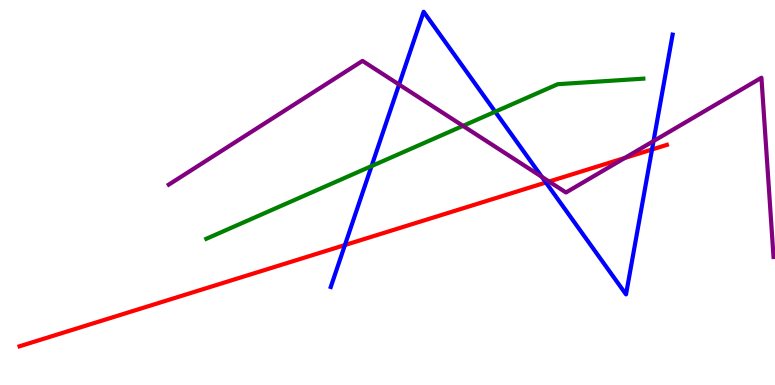[{'lines': ['blue', 'red'], 'intersections': [{'x': 4.45, 'y': 3.64}, {'x': 7.04, 'y': 5.26}, {'x': 8.41, 'y': 6.12}]}, {'lines': ['green', 'red'], 'intersections': []}, {'lines': ['purple', 'red'], 'intersections': [{'x': 7.08, 'y': 5.28}, {'x': 8.06, 'y': 5.9}]}, {'lines': ['blue', 'green'], 'intersections': [{'x': 4.79, 'y': 5.69}, {'x': 6.39, 'y': 7.1}]}, {'lines': ['blue', 'purple'], 'intersections': [{'x': 5.15, 'y': 7.8}, {'x': 6.99, 'y': 5.41}, {'x': 8.43, 'y': 6.34}]}, {'lines': ['green', 'purple'], 'intersections': [{'x': 5.97, 'y': 6.73}]}]